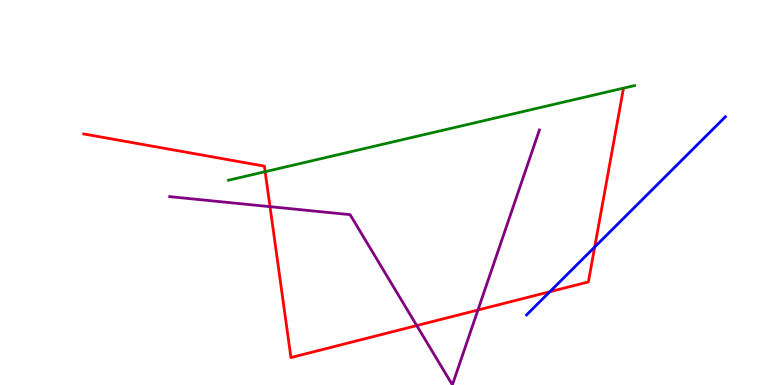[{'lines': ['blue', 'red'], 'intersections': [{'x': 7.09, 'y': 2.42}, {'x': 7.67, 'y': 3.58}]}, {'lines': ['green', 'red'], 'intersections': [{'x': 3.42, 'y': 5.54}]}, {'lines': ['purple', 'red'], 'intersections': [{'x': 3.48, 'y': 4.63}, {'x': 5.38, 'y': 1.54}, {'x': 6.17, 'y': 1.95}]}, {'lines': ['blue', 'green'], 'intersections': []}, {'lines': ['blue', 'purple'], 'intersections': []}, {'lines': ['green', 'purple'], 'intersections': []}]